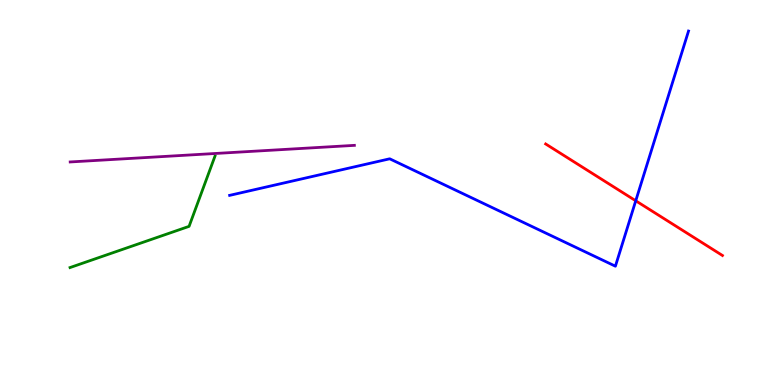[{'lines': ['blue', 'red'], 'intersections': [{'x': 8.2, 'y': 4.78}]}, {'lines': ['green', 'red'], 'intersections': []}, {'lines': ['purple', 'red'], 'intersections': []}, {'lines': ['blue', 'green'], 'intersections': []}, {'lines': ['blue', 'purple'], 'intersections': []}, {'lines': ['green', 'purple'], 'intersections': []}]